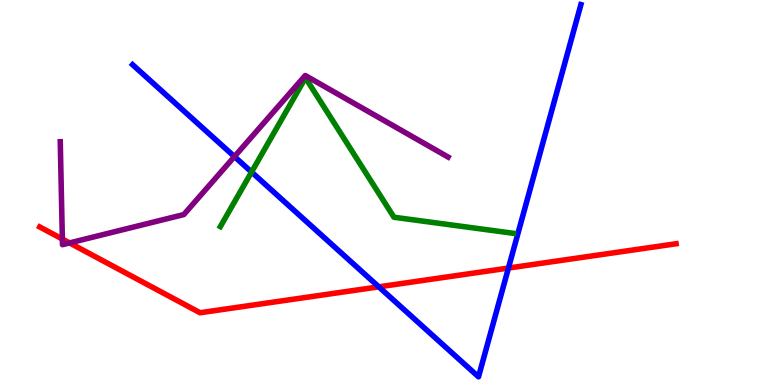[{'lines': ['blue', 'red'], 'intersections': [{'x': 4.89, 'y': 2.55}, {'x': 6.56, 'y': 3.04}]}, {'lines': ['green', 'red'], 'intersections': []}, {'lines': ['purple', 'red'], 'intersections': [{'x': 0.805, 'y': 3.79}, {'x': 0.898, 'y': 3.69}]}, {'lines': ['blue', 'green'], 'intersections': [{'x': 3.25, 'y': 5.53}]}, {'lines': ['blue', 'purple'], 'intersections': [{'x': 3.03, 'y': 5.93}]}, {'lines': ['green', 'purple'], 'intersections': []}]